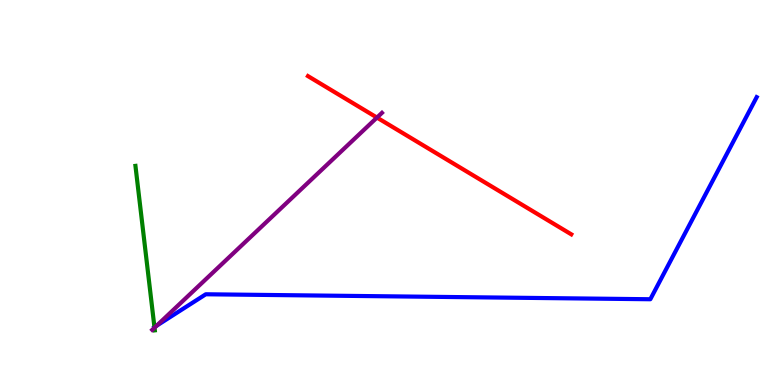[{'lines': ['blue', 'red'], 'intersections': []}, {'lines': ['green', 'red'], 'intersections': []}, {'lines': ['purple', 'red'], 'intersections': [{'x': 4.86, 'y': 6.95}]}, {'lines': ['blue', 'green'], 'intersections': [{'x': 1.99, 'y': 1.5}]}, {'lines': ['blue', 'purple'], 'intersections': [{'x': 2.02, 'y': 1.54}]}, {'lines': ['green', 'purple'], 'intersections': [{'x': 1.99, 'y': 1.49}]}]